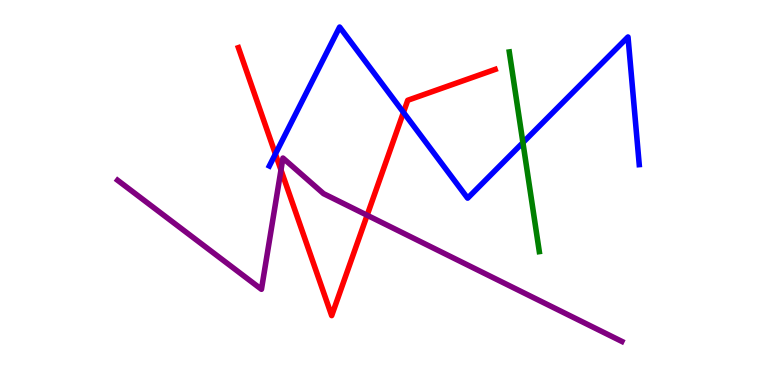[{'lines': ['blue', 'red'], 'intersections': [{'x': 3.55, 'y': 6.0}, {'x': 5.21, 'y': 7.08}]}, {'lines': ['green', 'red'], 'intersections': []}, {'lines': ['purple', 'red'], 'intersections': [{'x': 3.63, 'y': 5.58}, {'x': 4.74, 'y': 4.41}]}, {'lines': ['blue', 'green'], 'intersections': [{'x': 6.75, 'y': 6.3}]}, {'lines': ['blue', 'purple'], 'intersections': []}, {'lines': ['green', 'purple'], 'intersections': []}]